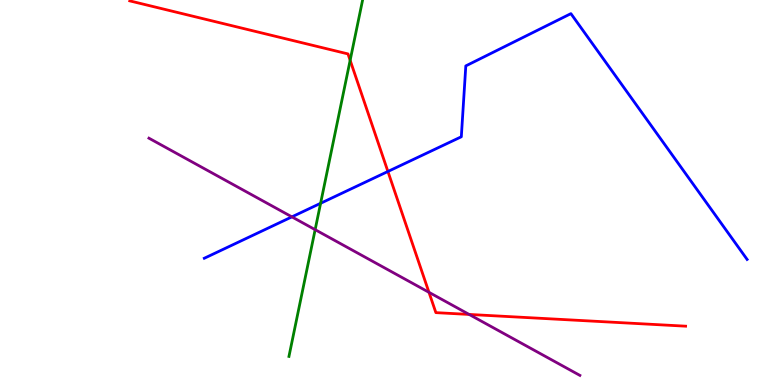[{'lines': ['blue', 'red'], 'intersections': [{'x': 5.01, 'y': 5.55}]}, {'lines': ['green', 'red'], 'intersections': [{'x': 4.52, 'y': 8.43}]}, {'lines': ['purple', 'red'], 'intersections': [{'x': 5.54, 'y': 2.41}, {'x': 6.05, 'y': 1.83}]}, {'lines': ['blue', 'green'], 'intersections': [{'x': 4.14, 'y': 4.72}]}, {'lines': ['blue', 'purple'], 'intersections': [{'x': 3.77, 'y': 4.37}]}, {'lines': ['green', 'purple'], 'intersections': [{'x': 4.07, 'y': 4.03}]}]